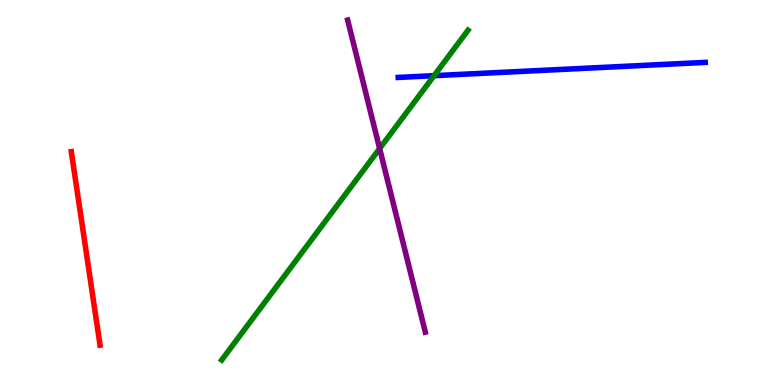[{'lines': ['blue', 'red'], 'intersections': []}, {'lines': ['green', 'red'], 'intersections': []}, {'lines': ['purple', 'red'], 'intersections': []}, {'lines': ['blue', 'green'], 'intersections': [{'x': 5.6, 'y': 8.03}]}, {'lines': ['blue', 'purple'], 'intersections': []}, {'lines': ['green', 'purple'], 'intersections': [{'x': 4.9, 'y': 6.14}]}]